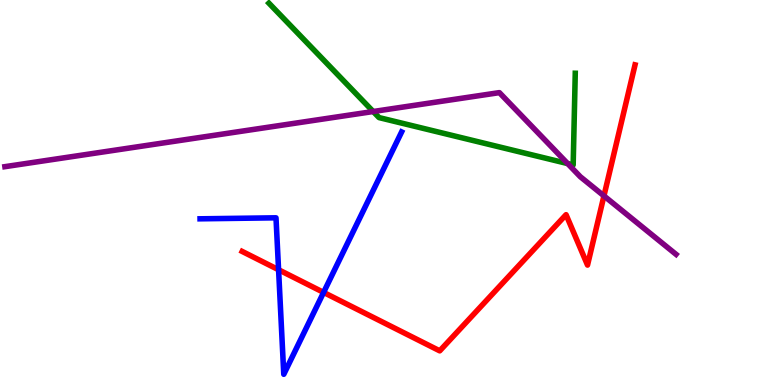[{'lines': ['blue', 'red'], 'intersections': [{'x': 3.59, 'y': 2.99}, {'x': 4.18, 'y': 2.41}]}, {'lines': ['green', 'red'], 'intersections': []}, {'lines': ['purple', 'red'], 'intersections': [{'x': 7.79, 'y': 4.91}]}, {'lines': ['blue', 'green'], 'intersections': []}, {'lines': ['blue', 'purple'], 'intersections': []}, {'lines': ['green', 'purple'], 'intersections': [{'x': 4.82, 'y': 7.1}, {'x': 7.32, 'y': 5.75}]}]